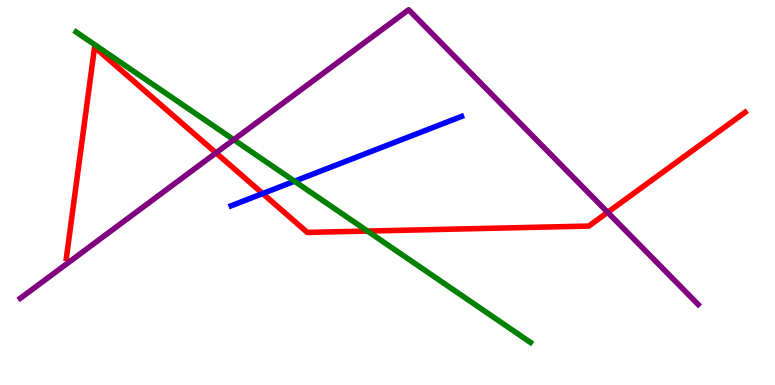[{'lines': ['blue', 'red'], 'intersections': [{'x': 3.39, 'y': 4.97}]}, {'lines': ['green', 'red'], 'intersections': [{'x': 4.74, 'y': 4.0}]}, {'lines': ['purple', 'red'], 'intersections': [{'x': 2.79, 'y': 6.03}, {'x': 7.84, 'y': 4.48}]}, {'lines': ['blue', 'green'], 'intersections': [{'x': 3.8, 'y': 5.29}]}, {'lines': ['blue', 'purple'], 'intersections': []}, {'lines': ['green', 'purple'], 'intersections': [{'x': 3.02, 'y': 6.37}]}]